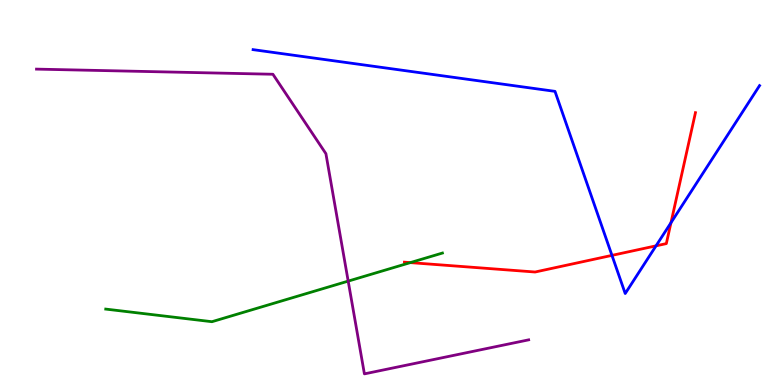[{'lines': ['blue', 'red'], 'intersections': [{'x': 7.9, 'y': 3.37}, {'x': 8.46, 'y': 3.61}, {'x': 8.66, 'y': 4.22}]}, {'lines': ['green', 'red'], 'intersections': [{'x': 5.29, 'y': 3.18}]}, {'lines': ['purple', 'red'], 'intersections': []}, {'lines': ['blue', 'green'], 'intersections': []}, {'lines': ['blue', 'purple'], 'intersections': []}, {'lines': ['green', 'purple'], 'intersections': [{'x': 4.49, 'y': 2.7}]}]